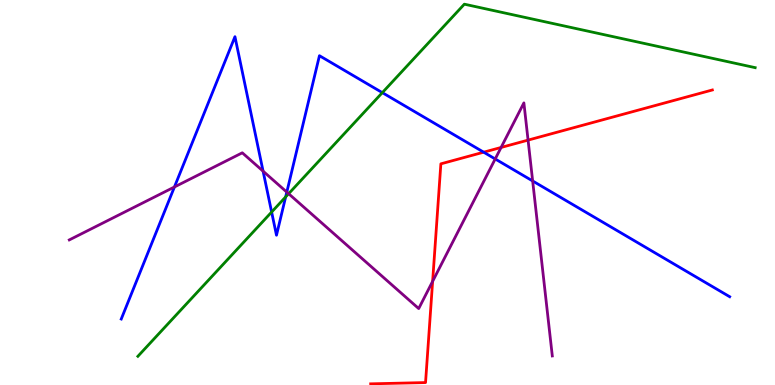[{'lines': ['blue', 'red'], 'intersections': [{'x': 6.24, 'y': 6.05}]}, {'lines': ['green', 'red'], 'intersections': []}, {'lines': ['purple', 'red'], 'intersections': [{'x': 5.58, 'y': 2.69}, {'x': 6.47, 'y': 6.17}, {'x': 6.81, 'y': 6.36}]}, {'lines': ['blue', 'green'], 'intersections': [{'x': 3.5, 'y': 4.49}, {'x': 3.69, 'y': 4.89}, {'x': 4.93, 'y': 7.59}]}, {'lines': ['blue', 'purple'], 'intersections': [{'x': 2.25, 'y': 5.14}, {'x': 3.39, 'y': 5.55}, {'x': 3.7, 'y': 5.01}, {'x': 6.39, 'y': 5.87}, {'x': 6.87, 'y': 5.3}]}, {'lines': ['green', 'purple'], 'intersections': [{'x': 3.72, 'y': 4.97}]}]